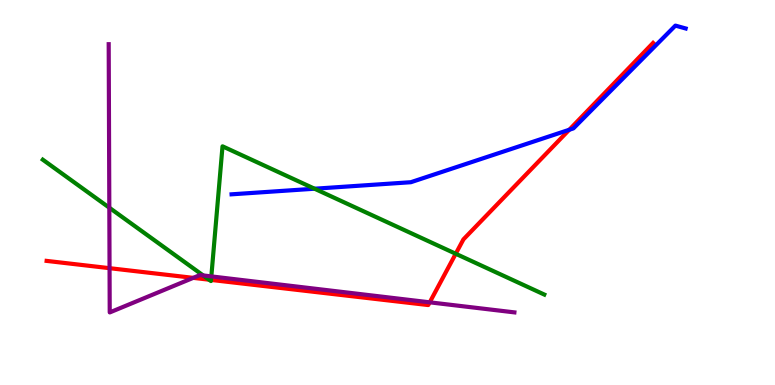[{'lines': ['blue', 'red'], 'intersections': [{'x': 7.35, 'y': 6.63}]}, {'lines': ['green', 'red'], 'intersections': [{'x': 2.7, 'y': 2.74}, {'x': 2.72, 'y': 2.73}, {'x': 5.88, 'y': 3.41}]}, {'lines': ['purple', 'red'], 'intersections': [{'x': 1.41, 'y': 3.03}, {'x': 2.49, 'y': 2.78}, {'x': 5.54, 'y': 2.15}]}, {'lines': ['blue', 'green'], 'intersections': [{'x': 4.06, 'y': 5.1}]}, {'lines': ['blue', 'purple'], 'intersections': []}, {'lines': ['green', 'purple'], 'intersections': [{'x': 1.41, 'y': 4.61}, {'x': 2.62, 'y': 2.85}, {'x': 2.73, 'y': 2.82}]}]